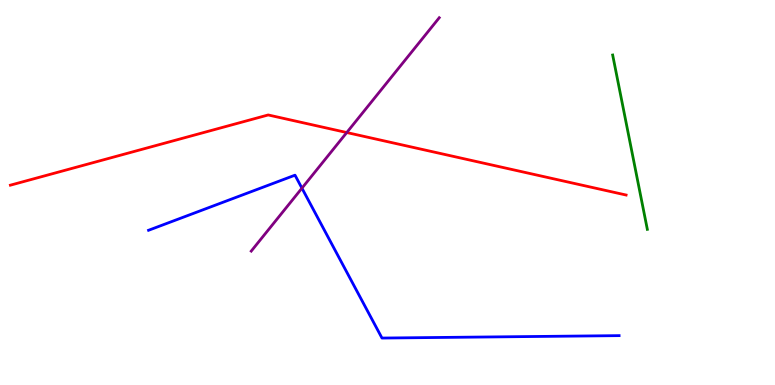[{'lines': ['blue', 'red'], 'intersections': []}, {'lines': ['green', 'red'], 'intersections': []}, {'lines': ['purple', 'red'], 'intersections': [{'x': 4.47, 'y': 6.56}]}, {'lines': ['blue', 'green'], 'intersections': []}, {'lines': ['blue', 'purple'], 'intersections': [{'x': 3.9, 'y': 5.11}]}, {'lines': ['green', 'purple'], 'intersections': []}]